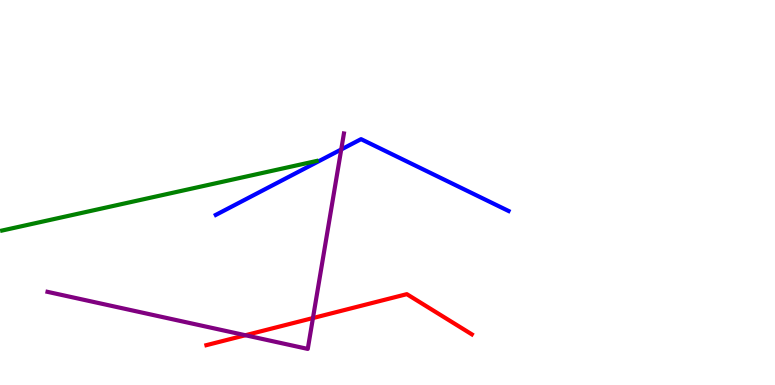[{'lines': ['blue', 'red'], 'intersections': []}, {'lines': ['green', 'red'], 'intersections': []}, {'lines': ['purple', 'red'], 'intersections': [{'x': 3.17, 'y': 1.29}, {'x': 4.04, 'y': 1.74}]}, {'lines': ['blue', 'green'], 'intersections': []}, {'lines': ['blue', 'purple'], 'intersections': [{'x': 4.4, 'y': 6.12}]}, {'lines': ['green', 'purple'], 'intersections': []}]